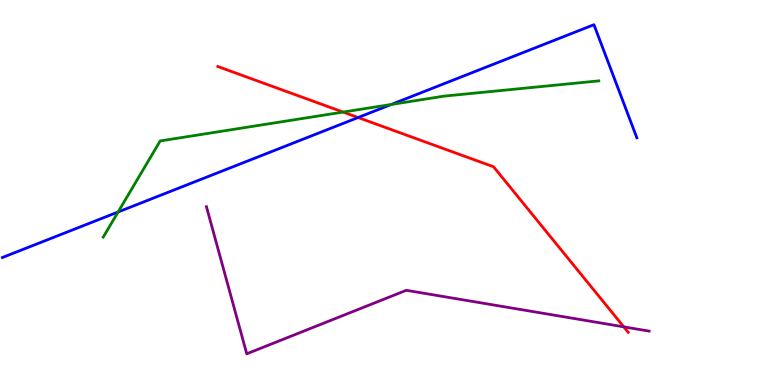[{'lines': ['blue', 'red'], 'intersections': [{'x': 4.62, 'y': 6.95}]}, {'lines': ['green', 'red'], 'intersections': [{'x': 4.43, 'y': 7.09}]}, {'lines': ['purple', 'red'], 'intersections': [{'x': 8.05, 'y': 1.51}]}, {'lines': ['blue', 'green'], 'intersections': [{'x': 1.52, 'y': 4.49}, {'x': 5.05, 'y': 7.29}]}, {'lines': ['blue', 'purple'], 'intersections': []}, {'lines': ['green', 'purple'], 'intersections': []}]